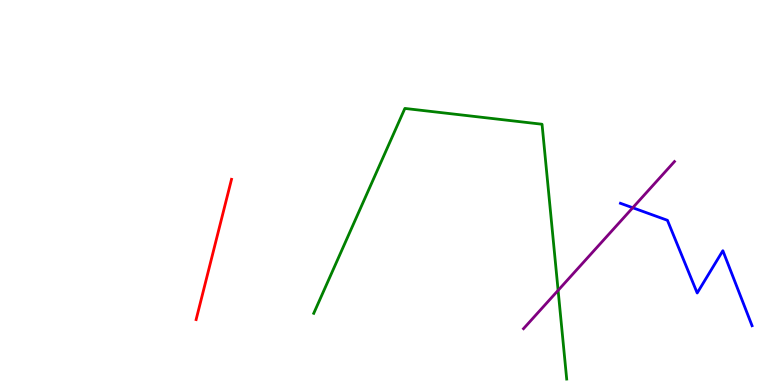[{'lines': ['blue', 'red'], 'intersections': []}, {'lines': ['green', 'red'], 'intersections': []}, {'lines': ['purple', 'red'], 'intersections': []}, {'lines': ['blue', 'green'], 'intersections': []}, {'lines': ['blue', 'purple'], 'intersections': [{'x': 8.16, 'y': 4.6}]}, {'lines': ['green', 'purple'], 'intersections': [{'x': 7.2, 'y': 2.46}]}]